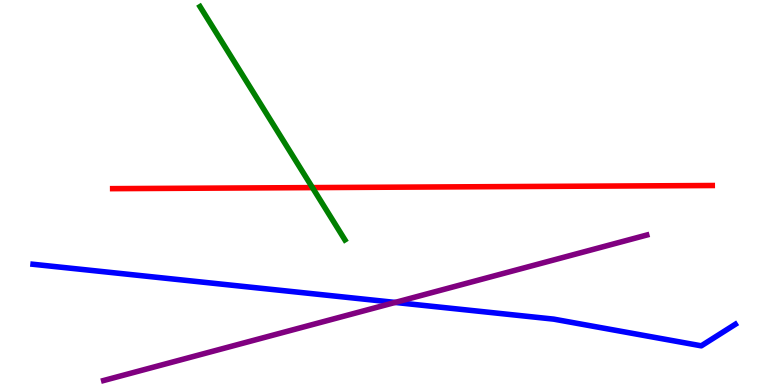[{'lines': ['blue', 'red'], 'intersections': []}, {'lines': ['green', 'red'], 'intersections': [{'x': 4.03, 'y': 5.13}]}, {'lines': ['purple', 'red'], 'intersections': []}, {'lines': ['blue', 'green'], 'intersections': []}, {'lines': ['blue', 'purple'], 'intersections': [{'x': 5.1, 'y': 2.14}]}, {'lines': ['green', 'purple'], 'intersections': []}]